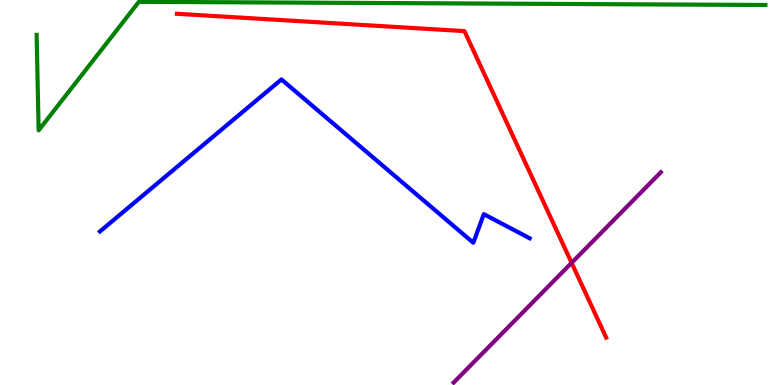[{'lines': ['blue', 'red'], 'intersections': []}, {'lines': ['green', 'red'], 'intersections': []}, {'lines': ['purple', 'red'], 'intersections': [{'x': 7.38, 'y': 3.17}]}, {'lines': ['blue', 'green'], 'intersections': []}, {'lines': ['blue', 'purple'], 'intersections': []}, {'lines': ['green', 'purple'], 'intersections': []}]